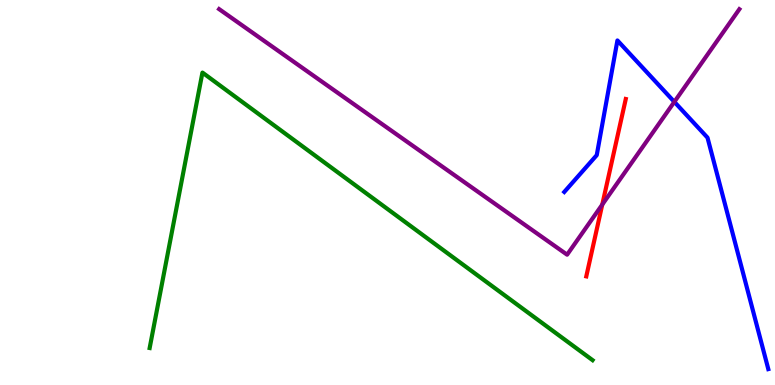[{'lines': ['blue', 'red'], 'intersections': []}, {'lines': ['green', 'red'], 'intersections': []}, {'lines': ['purple', 'red'], 'intersections': [{'x': 7.77, 'y': 4.69}]}, {'lines': ['blue', 'green'], 'intersections': []}, {'lines': ['blue', 'purple'], 'intersections': [{'x': 8.7, 'y': 7.35}]}, {'lines': ['green', 'purple'], 'intersections': []}]